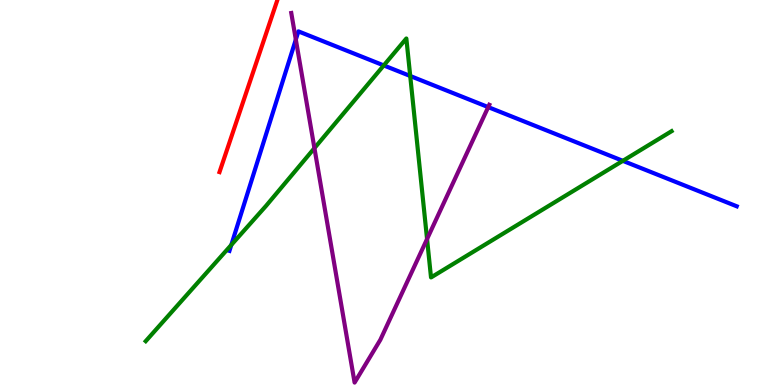[{'lines': ['blue', 'red'], 'intersections': []}, {'lines': ['green', 'red'], 'intersections': []}, {'lines': ['purple', 'red'], 'intersections': []}, {'lines': ['blue', 'green'], 'intersections': [{'x': 2.98, 'y': 3.64}, {'x': 4.95, 'y': 8.3}, {'x': 5.29, 'y': 8.03}, {'x': 8.04, 'y': 5.82}]}, {'lines': ['blue', 'purple'], 'intersections': [{'x': 3.82, 'y': 8.97}, {'x': 6.3, 'y': 7.22}]}, {'lines': ['green', 'purple'], 'intersections': [{'x': 4.06, 'y': 6.15}, {'x': 5.51, 'y': 3.79}]}]